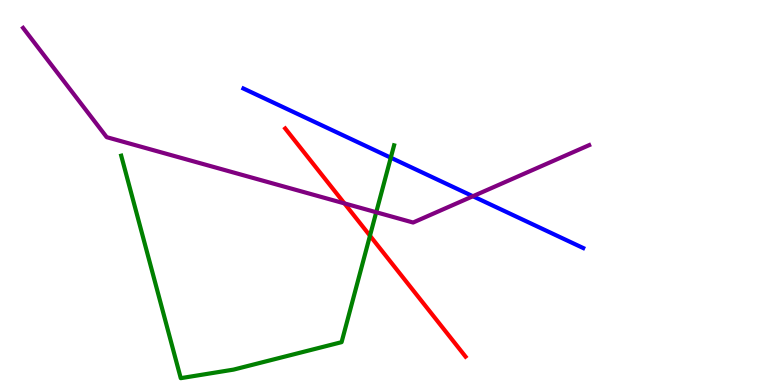[{'lines': ['blue', 'red'], 'intersections': []}, {'lines': ['green', 'red'], 'intersections': [{'x': 4.77, 'y': 3.88}]}, {'lines': ['purple', 'red'], 'intersections': [{'x': 4.44, 'y': 4.72}]}, {'lines': ['blue', 'green'], 'intersections': [{'x': 5.04, 'y': 5.9}]}, {'lines': ['blue', 'purple'], 'intersections': [{'x': 6.1, 'y': 4.9}]}, {'lines': ['green', 'purple'], 'intersections': [{'x': 4.85, 'y': 4.49}]}]